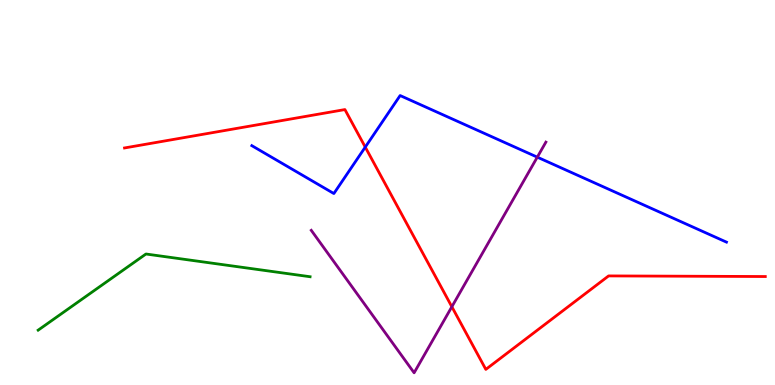[{'lines': ['blue', 'red'], 'intersections': [{'x': 4.71, 'y': 6.18}]}, {'lines': ['green', 'red'], 'intersections': []}, {'lines': ['purple', 'red'], 'intersections': [{'x': 5.83, 'y': 2.03}]}, {'lines': ['blue', 'green'], 'intersections': []}, {'lines': ['blue', 'purple'], 'intersections': [{'x': 6.93, 'y': 5.92}]}, {'lines': ['green', 'purple'], 'intersections': []}]